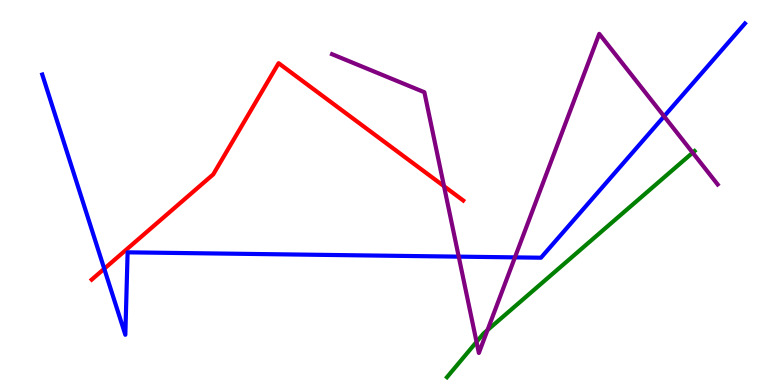[{'lines': ['blue', 'red'], 'intersections': [{'x': 1.35, 'y': 3.02}]}, {'lines': ['green', 'red'], 'intersections': []}, {'lines': ['purple', 'red'], 'intersections': [{'x': 5.73, 'y': 5.16}]}, {'lines': ['blue', 'green'], 'intersections': []}, {'lines': ['blue', 'purple'], 'intersections': [{'x': 5.92, 'y': 3.33}, {'x': 6.64, 'y': 3.31}, {'x': 8.57, 'y': 6.98}]}, {'lines': ['green', 'purple'], 'intersections': [{'x': 6.15, 'y': 1.12}, {'x': 6.29, 'y': 1.43}, {'x': 8.94, 'y': 6.03}]}]